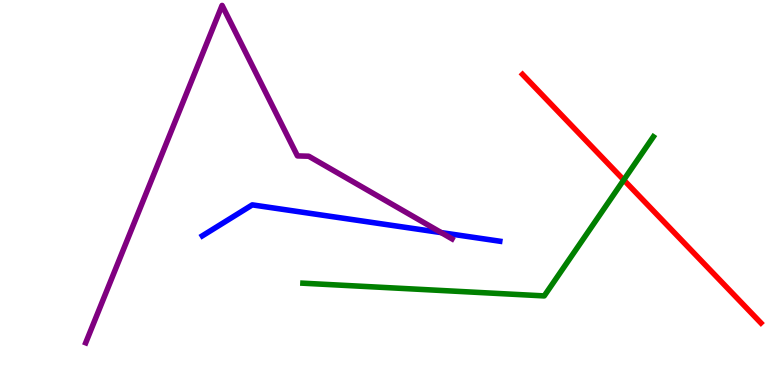[{'lines': ['blue', 'red'], 'intersections': []}, {'lines': ['green', 'red'], 'intersections': [{'x': 8.05, 'y': 5.33}]}, {'lines': ['purple', 'red'], 'intersections': []}, {'lines': ['blue', 'green'], 'intersections': []}, {'lines': ['blue', 'purple'], 'intersections': [{'x': 5.69, 'y': 3.96}]}, {'lines': ['green', 'purple'], 'intersections': []}]